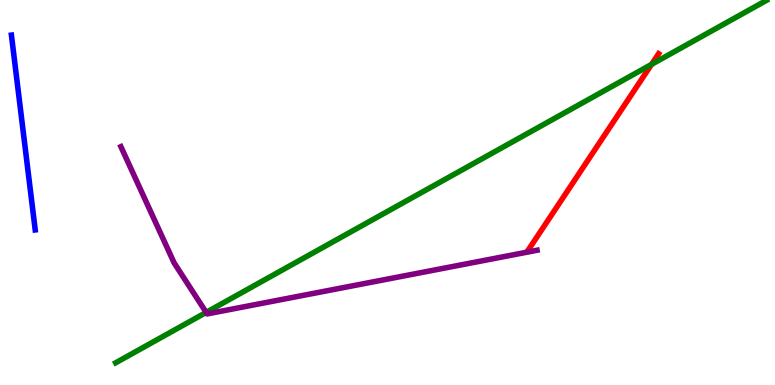[{'lines': ['blue', 'red'], 'intersections': []}, {'lines': ['green', 'red'], 'intersections': [{'x': 8.41, 'y': 8.33}]}, {'lines': ['purple', 'red'], 'intersections': []}, {'lines': ['blue', 'green'], 'intersections': []}, {'lines': ['blue', 'purple'], 'intersections': []}, {'lines': ['green', 'purple'], 'intersections': [{'x': 2.66, 'y': 1.89}]}]